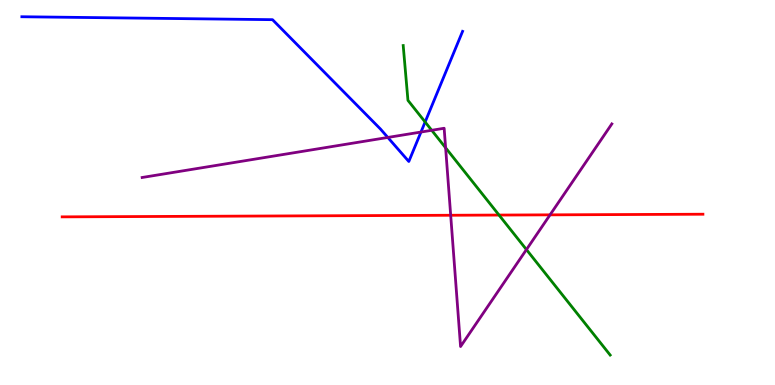[{'lines': ['blue', 'red'], 'intersections': []}, {'lines': ['green', 'red'], 'intersections': [{'x': 6.44, 'y': 4.41}]}, {'lines': ['purple', 'red'], 'intersections': [{'x': 5.82, 'y': 4.41}, {'x': 7.1, 'y': 4.42}]}, {'lines': ['blue', 'green'], 'intersections': [{'x': 5.49, 'y': 6.83}]}, {'lines': ['blue', 'purple'], 'intersections': [{'x': 5.0, 'y': 6.43}, {'x': 5.43, 'y': 6.57}]}, {'lines': ['green', 'purple'], 'intersections': [{'x': 5.57, 'y': 6.62}, {'x': 5.75, 'y': 6.16}, {'x': 6.79, 'y': 3.52}]}]